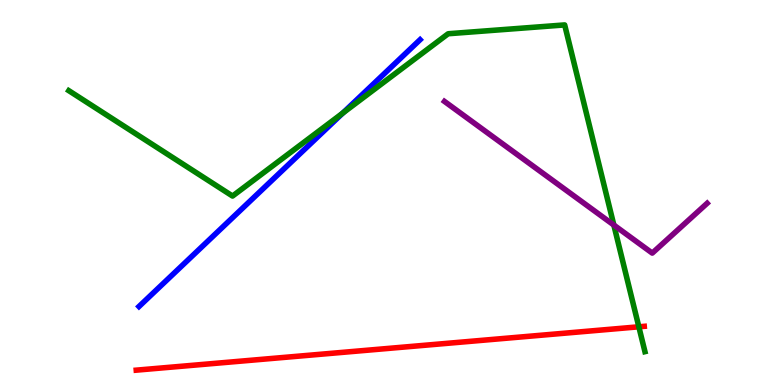[{'lines': ['blue', 'red'], 'intersections': []}, {'lines': ['green', 'red'], 'intersections': [{'x': 8.24, 'y': 1.51}]}, {'lines': ['purple', 'red'], 'intersections': []}, {'lines': ['blue', 'green'], 'intersections': [{'x': 4.42, 'y': 7.06}]}, {'lines': ['blue', 'purple'], 'intersections': []}, {'lines': ['green', 'purple'], 'intersections': [{'x': 7.92, 'y': 4.15}]}]